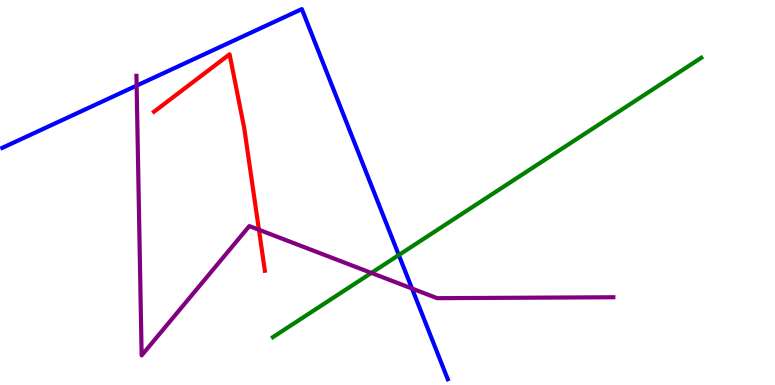[{'lines': ['blue', 'red'], 'intersections': []}, {'lines': ['green', 'red'], 'intersections': []}, {'lines': ['purple', 'red'], 'intersections': [{'x': 3.34, 'y': 4.03}]}, {'lines': ['blue', 'green'], 'intersections': [{'x': 5.15, 'y': 3.38}]}, {'lines': ['blue', 'purple'], 'intersections': [{'x': 1.76, 'y': 7.78}, {'x': 5.32, 'y': 2.51}]}, {'lines': ['green', 'purple'], 'intersections': [{'x': 4.79, 'y': 2.91}]}]